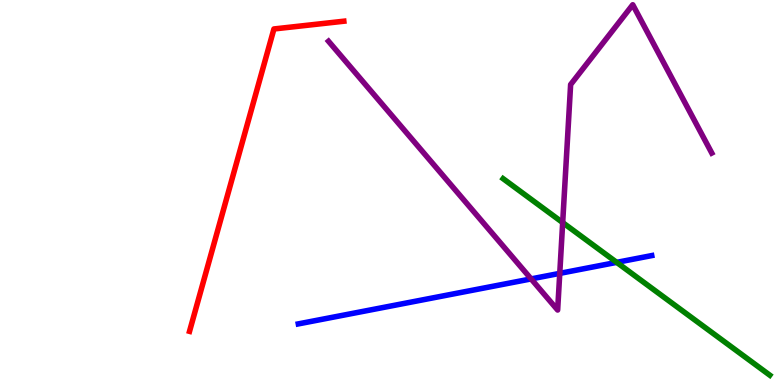[{'lines': ['blue', 'red'], 'intersections': []}, {'lines': ['green', 'red'], 'intersections': []}, {'lines': ['purple', 'red'], 'intersections': []}, {'lines': ['blue', 'green'], 'intersections': [{'x': 7.96, 'y': 3.19}]}, {'lines': ['blue', 'purple'], 'intersections': [{'x': 6.85, 'y': 2.76}, {'x': 7.22, 'y': 2.9}]}, {'lines': ['green', 'purple'], 'intersections': [{'x': 7.26, 'y': 4.22}]}]